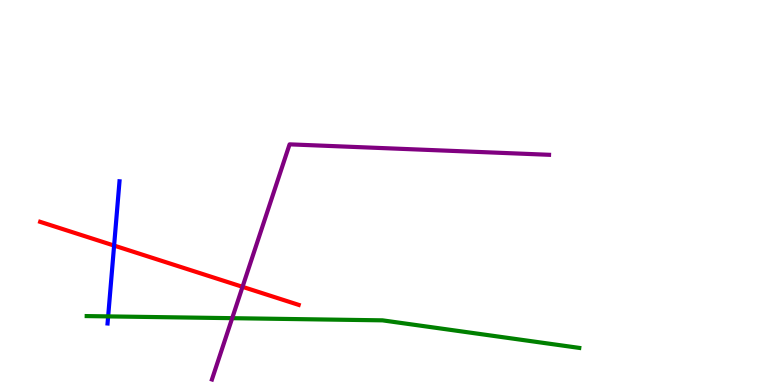[{'lines': ['blue', 'red'], 'intersections': [{'x': 1.47, 'y': 3.62}]}, {'lines': ['green', 'red'], 'intersections': []}, {'lines': ['purple', 'red'], 'intersections': [{'x': 3.13, 'y': 2.55}]}, {'lines': ['blue', 'green'], 'intersections': [{'x': 1.4, 'y': 1.78}]}, {'lines': ['blue', 'purple'], 'intersections': []}, {'lines': ['green', 'purple'], 'intersections': [{'x': 3.0, 'y': 1.74}]}]